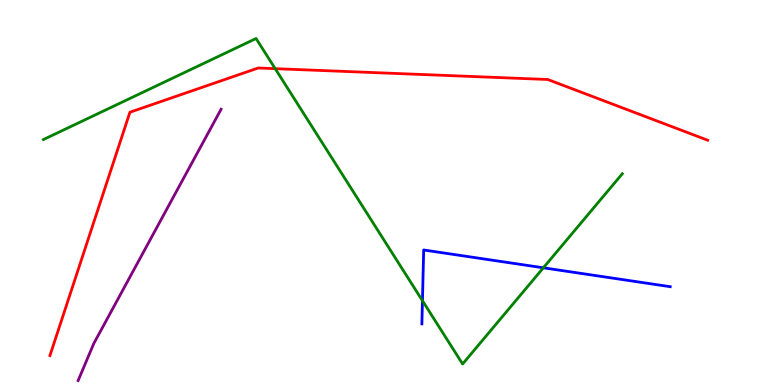[{'lines': ['blue', 'red'], 'intersections': []}, {'lines': ['green', 'red'], 'intersections': [{'x': 3.55, 'y': 8.22}]}, {'lines': ['purple', 'red'], 'intersections': []}, {'lines': ['blue', 'green'], 'intersections': [{'x': 5.45, 'y': 2.19}, {'x': 7.01, 'y': 3.04}]}, {'lines': ['blue', 'purple'], 'intersections': []}, {'lines': ['green', 'purple'], 'intersections': []}]